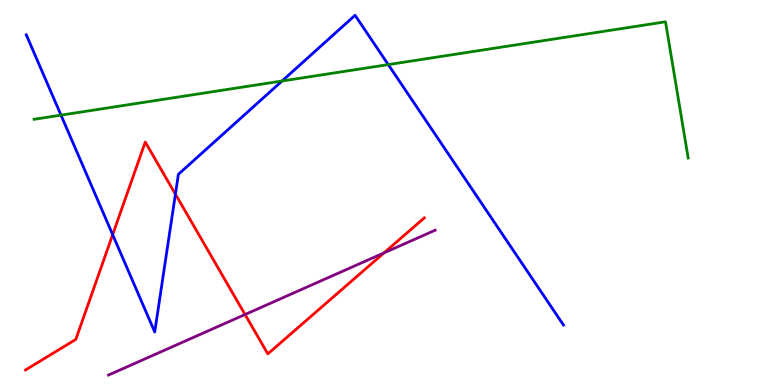[{'lines': ['blue', 'red'], 'intersections': [{'x': 1.45, 'y': 3.9}, {'x': 2.26, 'y': 4.96}]}, {'lines': ['green', 'red'], 'intersections': []}, {'lines': ['purple', 'red'], 'intersections': [{'x': 3.16, 'y': 1.83}, {'x': 4.95, 'y': 3.43}]}, {'lines': ['blue', 'green'], 'intersections': [{'x': 0.787, 'y': 7.01}, {'x': 3.64, 'y': 7.9}, {'x': 5.01, 'y': 8.32}]}, {'lines': ['blue', 'purple'], 'intersections': []}, {'lines': ['green', 'purple'], 'intersections': []}]